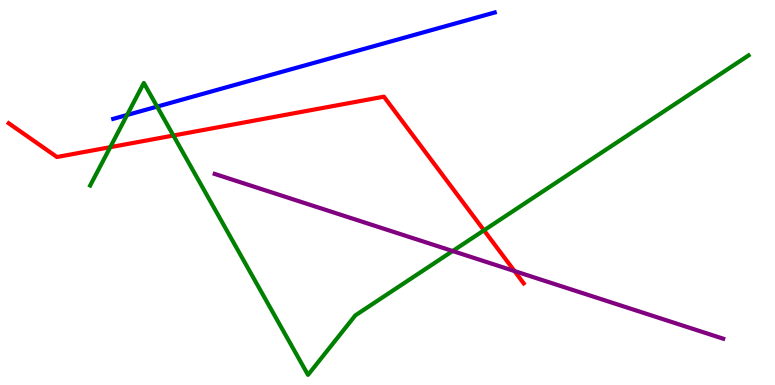[{'lines': ['blue', 'red'], 'intersections': []}, {'lines': ['green', 'red'], 'intersections': [{'x': 1.42, 'y': 6.18}, {'x': 2.24, 'y': 6.48}, {'x': 6.24, 'y': 4.02}]}, {'lines': ['purple', 'red'], 'intersections': [{'x': 6.64, 'y': 2.96}]}, {'lines': ['blue', 'green'], 'intersections': [{'x': 1.64, 'y': 7.01}, {'x': 2.03, 'y': 7.23}]}, {'lines': ['blue', 'purple'], 'intersections': []}, {'lines': ['green', 'purple'], 'intersections': [{'x': 5.84, 'y': 3.48}]}]